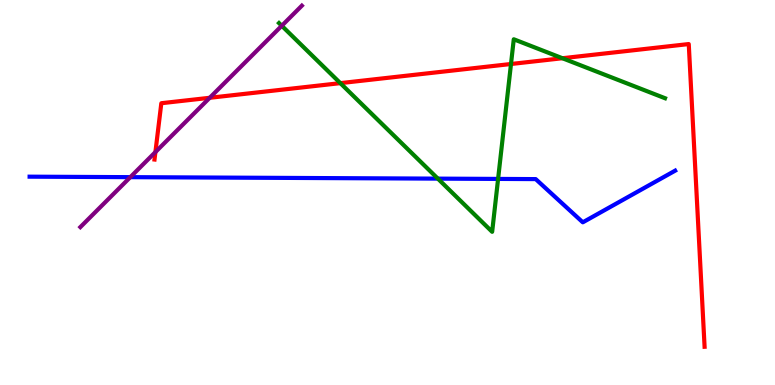[{'lines': ['blue', 'red'], 'intersections': []}, {'lines': ['green', 'red'], 'intersections': [{'x': 4.39, 'y': 7.84}, {'x': 6.59, 'y': 8.34}, {'x': 7.26, 'y': 8.49}]}, {'lines': ['purple', 'red'], 'intersections': [{'x': 2.01, 'y': 6.05}, {'x': 2.71, 'y': 7.46}]}, {'lines': ['blue', 'green'], 'intersections': [{'x': 5.65, 'y': 5.36}, {'x': 6.43, 'y': 5.35}]}, {'lines': ['blue', 'purple'], 'intersections': [{'x': 1.68, 'y': 5.4}]}, {'lines': ['green', 'purple'], 'intersections': [{'x': 3.64, 'y': 9.33}]}]